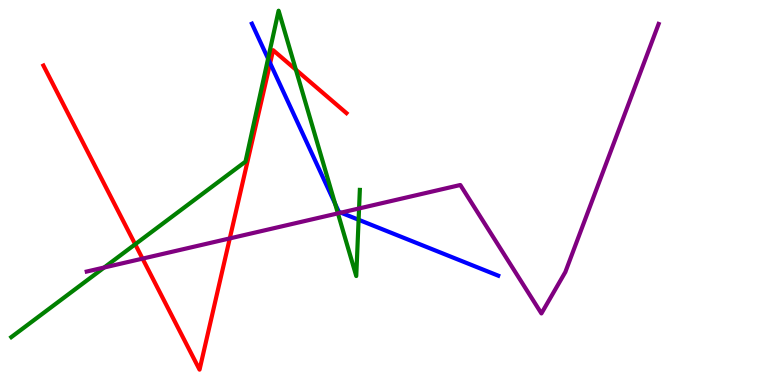[{'lines': ['blue', 'red'], 'intersections': [{'x': 3.49, 'y': 8.36}]}, {'lines': ['green', 'red'], 'intersections': [{'x': 1.74, 'y': 3.66}, {'x': 3.82, 'y': 8.19}]}, {'lines': ['purple', 'red'], 'intersections': [{'x': 1.84, 'y': 3.28}, {'x': 2.96, 'y': 3.81}]}, {'lines': ['blue', 'green'], 'intersections': [{'x': 3.46, 'y': 8.48}, {'x': 4.32, 'y': 4.71}, {'x': 4.63, 'y': 4.29}]}, {'lines': ['blue', 'purple'], 'intersections': [{'x': 4.4, 'y': 4.48}]}, {'lines': ['green', 'purple'], 'intersections': [{'x': 1.34, 'y': 3.05}, {'x': 4.36, 'y': 4.46}, {'x': 4.63, 'y': 4.59}]}]